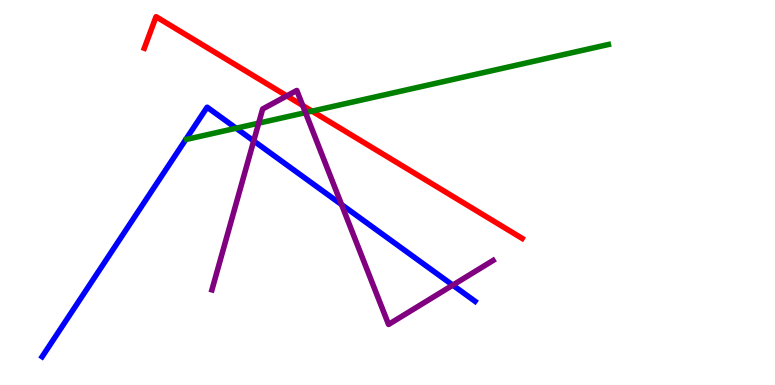[{'lines': ['blue', 'red'], 'intersections': []}, {'lines': ['green', 'red'], 'intersections': [{'x': 4.03, 'y': 7.11}]}, {'lines': ['purple', 'red'], 'intersections': [{'x': 3.7, 'y': 7.51}, {'x': 3.91, 'y': 7.26}]}, {'lines': ['blue', 'green'], 'intersections': [{'x': 3.05, 'y': 6.67}]}, {'lines': ['blue', 'purple'], 'intersections': [{'x': 3.27, 'y': 6.34}, {'x': 4.41, 'y': 4.69}, {'x': 5.84, 'y': 2.59}]}, {'lines': ['green', 'purple'], 'intersections': [{'x': 3.34, 'y': 6.8}, {'x': 3.94, 'y': 7.07}]}]